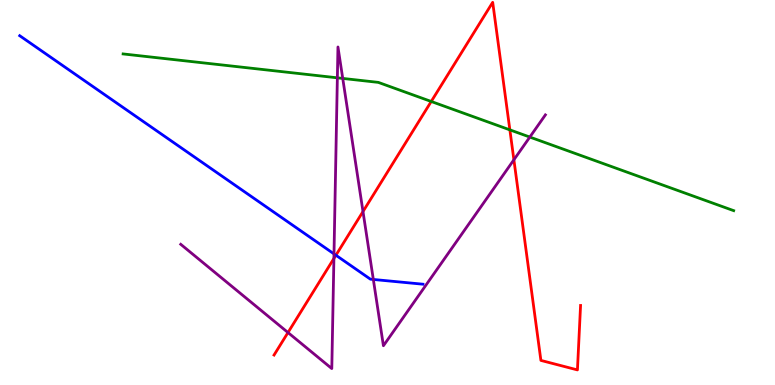[{'lines': ['blue', 'red'], 'intersections': [{'x': 4.33, 'y': 3.37}]}, {'lines': ['green', 'red'], 'intersections': [{'x': 5.56, 'y': 7.36}, {'x': 6.58, 'y': 6.63}]}, {'lines': ['purple', 'red'], 'intersections': [{'x': 3.72, 'y': 1.36}, {'x': 4.31, 'y': 3.29}, {'x': 4.68, 'y': 4.51}, {'x': 6.63, 'y': 5.85}]}, {'lines': ['blue', 'green'], 'intersections': []}, {'lines': ['blue', 'purple'], 'intersections': [{'x': 4.31, 'y': 3.41}, {'x': 4.82, 'y': 2.74}]}, {'lines': ['green', 'purple'], 'intersections': [{'x': 4.35, 'y': 7.98}, {'x': 4.42, 'y': 7.96}, {'x': 6.84, 'y': 6.44}]}]